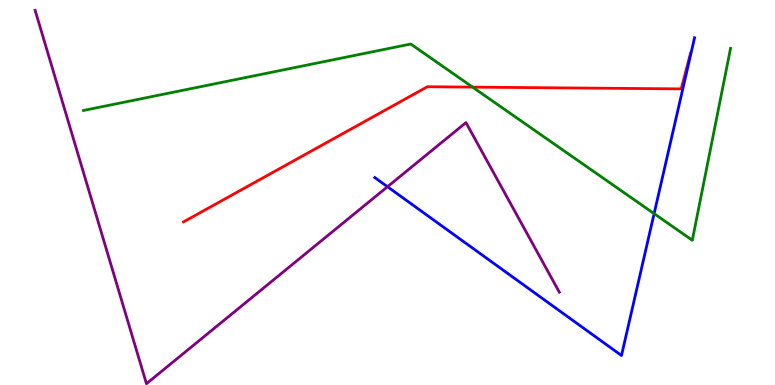[{'lines': ['blue', 'red'], 'intersections': []}, {'lines': ['green', 'red'], 'intersections': [{'x': 6.1, 'y': 7.74}]}, {'lines': ['purple', 'red'], 'intersections': []}, {'lines': ['blue', 'green'], 'intersections': [{'x': 8.44, 'y': 4.45}]}, {'lines': ['blue', 'purple'], 'intersections': [{'x': 5.0, 'y': 5.15}]}, {'lines': ['green', 'purple'], 'intersections': []}]